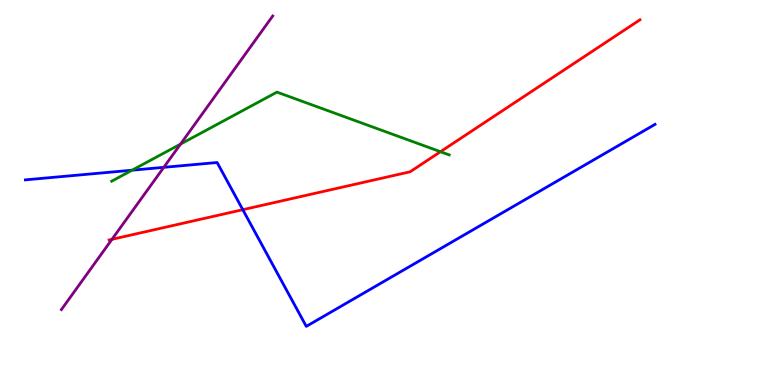[{'lines': ['blue', 'red'], 'intersections': [{'x': 3.13, 'y': 4.55}]}, {'lines': ['green', 'red'], 'intersections': [{'x': 5.68, 'y': 6.06}]}, {'lines': ['purple', 'red'], 'intersections': [{'x': 1.44, 'y': 3.78}]}, {'lines': ['blue', 'green'], 'intersections': [{'x': 1.7, 'y': 5.58}]}, {'lines': ['blue', 'purple'], 'intersections': [{'x': 2.11, 'y': 5.65}]}, {'lines': ['green', 'purple'], 'intersections': [{'x': 2.33, 'y': 6.26}]}]